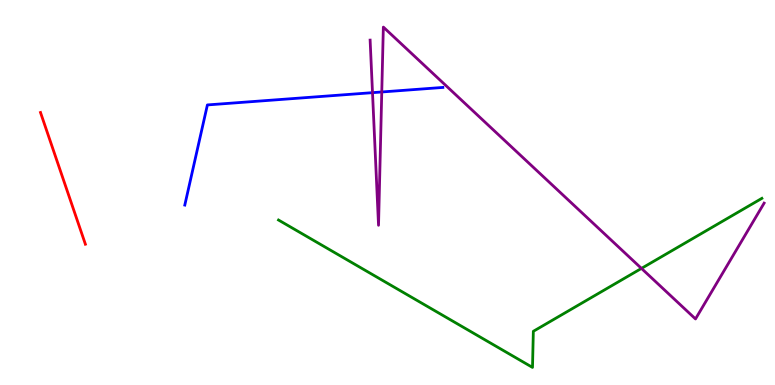[{'lines': ['blue', 'red'], 'intersections': []}, {'lines': ['green', 'red'], 'intersections': []}, {'lines': ['purple', 'red'], 'intersections': []}, {'lines': ['blue', 'green'], 'intersections': []}, {'lines': ['blue', 'purple'], 'intersections': [{'x': 4.81, 'y': 7.59}, {'x': 4.93, 'y': 7.61}]}, {'lines': ['green', 'purple'], 'intersections': [{'x': 8.28, 'y': 3.03}]}]